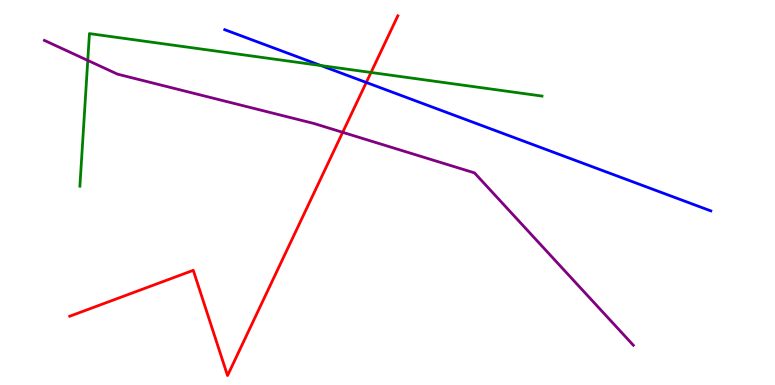[{'lines': ['blue', 'red'], 'intersections': [{'x': 4.73, 'y': 7.86}]}, {'lines': ['green', 'red'], 'intersections': [{'x': 4.79, 'y': 8.12}]}, {'lines': ['purple', 'red'], 'intersections': [{'x': 4.42, 'y': 6.56}]}, {'lines': ['blue', 'green'], 'intersections': [{'x': 4.14, 'y': 8.3}]}, {'lines': ['blue', 'purple'], 'intersections': []}, {'lines': ['green', 'purple'], 'intersections': [{'x': 1.13, 'y': 8.43}]}]